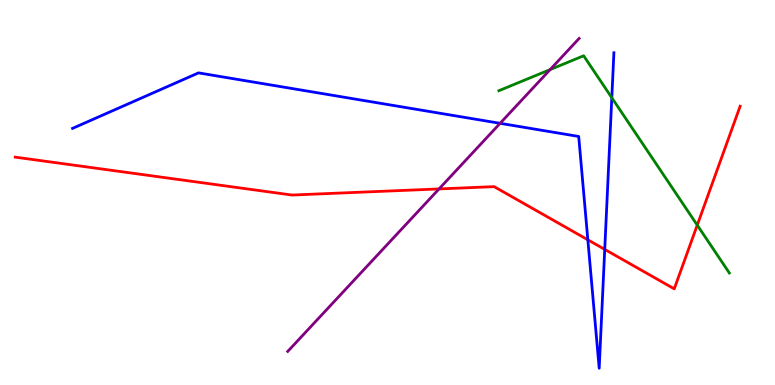[{'lines': ['blue', 'red'], 'intersections': [{'x': 7.59, 'y': 3.77}, {'x': 7.8, 'y': 3.52}]}, {'lines': ['green', 'red'], 'intersections': [{'x': 9.0, 'y': 4.15}]}, {'lines': ['purple', 'red'], 'intersections': [{'x': 5.66, 'y': 5.09}]}, {'lines': ['blue', 'green'], 'intersections': [{'x': 7.89, 'y': 7.46}]}, {'lines': ['blue', 'purple'], 'intersections': [{'x': 6.45, 'y': 6.8}]}, {'lines': ['green', 'purple'], 'intersections': [{'x': 7.1, 'y': 8.19}]}]